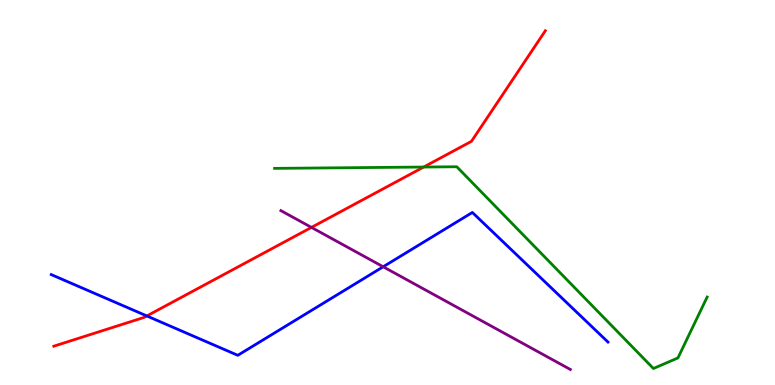[{'lines': ['blue', 'red'], 'intersections': [{'x': 1.89, 'y': 1.79}]}, {'lines': ['green', 'red'], 'intersections': [{'x': 5.47, 'y': 5.66}]}, {'lines': ['purple', 'red'], 'intersections': [{'x': 4.02, 'y': 4.09}]}, {'lines': ['blue', 'green'], 'intersections': []}, {'lines': ['blue', 'purple'], 'intersections': [{'x': 4.94, 'y': 3.07}]}, {'lines': ['green', 'purple'], 'intersections': []}]